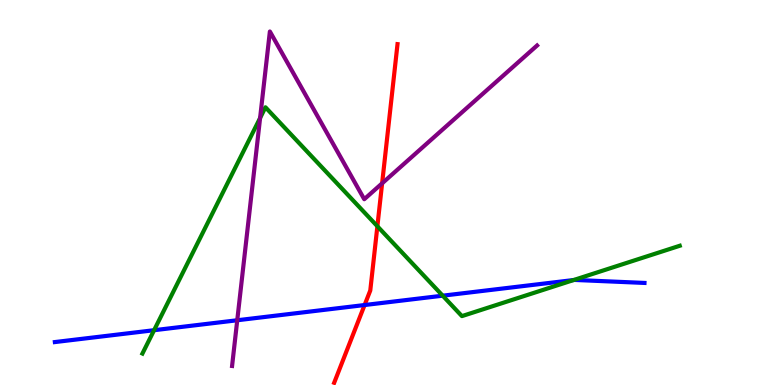[{'lines': ['blue', 'red'], 'intersections': [{'x': 4.7, 'y': 2.08}]}, {'lines': ['green', 'red'], 'intersections': [{'x': 4.87, 'y': 4.12}]}, {'lines': ['purple', 'red'], 'intersections': [{'x': 4.93, 'y': 5.24}]}, {'lines': ['blue', 'green'], 'intersections': [{'x': 1.99, 'y': 1.42}, {'x': 5.71, 'y': 2.32}, {'x': 7.4, 'y': 2.73}]}, {'lines': ['blue', 'purple'], 'intersections': [{'x': 3.06, 'y': 1.68}]}, {'lines': ['green', 'purple'], 'intersections': [{'x': 3.36, 'y': 6.94}]}]